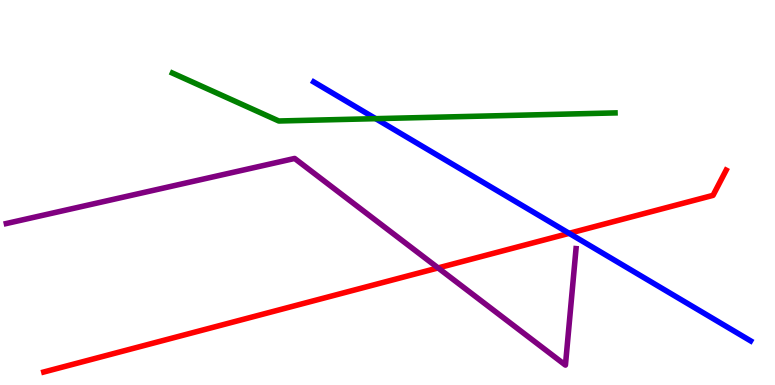[{'lines': ['blue', 'red'], 'intersections': [{'x': 7.34, 'y': 3.94}]}, {'lines': ['green', 'red'], 'intersections': []}, {'lines': ['purple', 'red'], 'intersections': [{'x': 5.65, 'y': 3.04}]}, {'lines': ['blue', 'green'], 'intersections': [{'x': 4.85, 'y': 6.92}]}, {'lines': ['blue', 'purple'], 'intersections': []}, {'lines': ['green', 'purple'], 'intersections': []}]